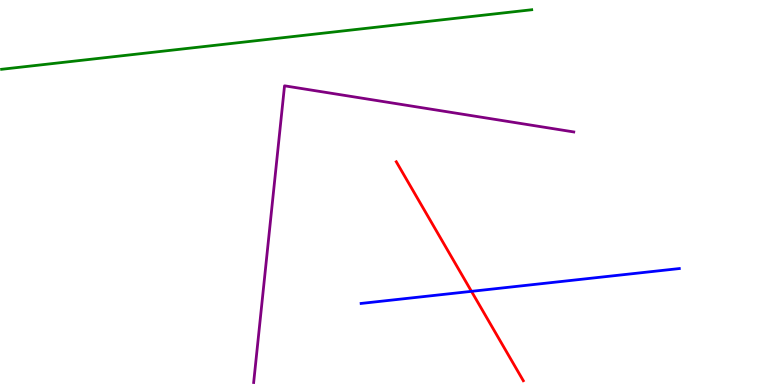[{'lines': ['blue', 'red'], 'intersections': [{'x': 6.08, 'y': 2.43}]}, {'lines': ['green', 'red'], 'intersections': []}, {'lines': ['purple', 'red'], 'intersections': []}, {'lines': ['blue', 'green'], 'intersections': []}, {'lines': ['blue', 'purple'], 'intersections': []}, {'lines': ['green', 'purple'], 'intersections': []}]